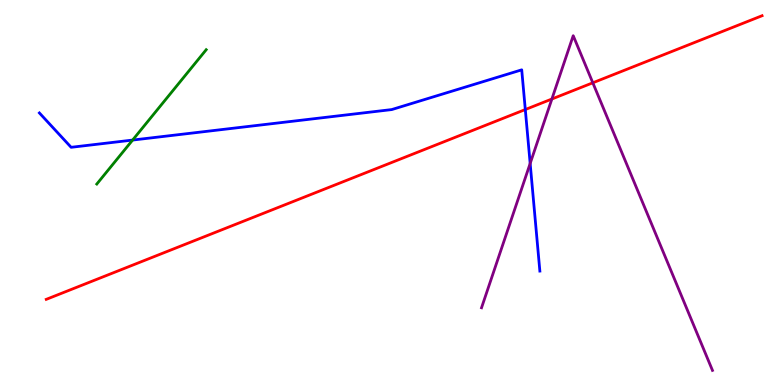[{'lines': ['blue', 'red'], 'intersections': [{'x': 6.78, 'y': 7.15}]}, {'lines': ['green', 'red'], 'intersections': []}, {'lines': ['purple', 'red'], 'intersections': [{'x': 7.12, 'y': 7.43}, {'x': 7.65, 'y': 7.85}]}, {'lines': ['blue', 'green'], 'intersections': [{'x': 1.71, 'y': 6.36}]}, {'lines': ['blue', 'purple'], 'intersections': [{'x': 6.84, 'y': 5.75}]}, {'lines': ['green', 'purple'], 'intersections': []}]